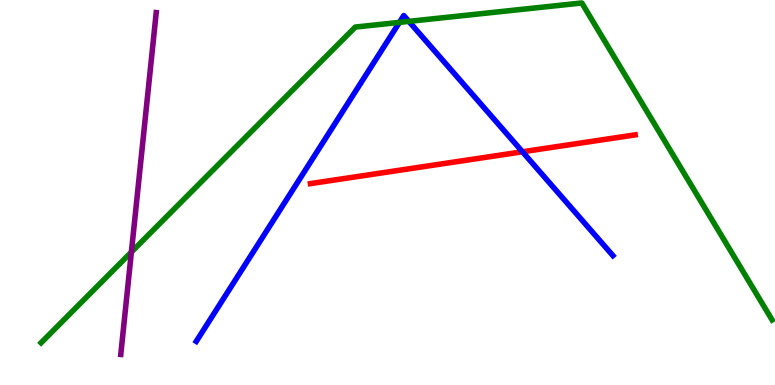[{'lines': ['blue', 'red'], 'intersections': [{'x': 6.74, 'y': 6.06}]}, {'lines': ['green', 'red'], 'intersections': []}, {'lines': ['purple', 'red'], 'intersections': []}, {'lines': ['blue', 'green'], 'intersections': [{'x': 5.15, 'y': 9.42}, {'x': 5.28, 'y': 9.44}]}, {'lines': ['blue', 'purple'], 'intersections': []}, {'lines': ['green', 'purple'], 'intersections': [{'x': 1.7, 'y': 3.45}]}]